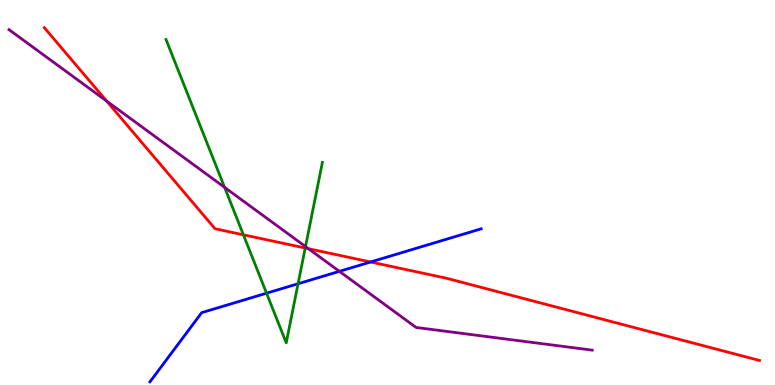[{'lines': ['blue', 'red'], 'intersections': [{'x': 4.78, 'y': 3.19}]}, {'lines': ['green', 'red'], 'intersections': [{'x': 3.14, 'y': 3.9}, {'x': 3.94, 'y': 3.56}]}, {'lines': ['purple', 'red'], 'intersections': [{'x': 1.38, 'y': 7.37}, {'x': 3.98, 'y': 3.54}]}, {'lines': ['blue', 'green'], 'intersections': [{'x': 3.44, 'y': 2.38}, {'x': 3.85, 'y': 2.63}]}, {'lines': ['blue', 'purple'], 'intersections': [{'x': 4.38, 'y': 2.95}]}, {'lines': ['green', 'purple'], 'intersections': [{'x': 2.9, 'y': 5.13}, {'x': 3.94, 'y': 3.6}]}]